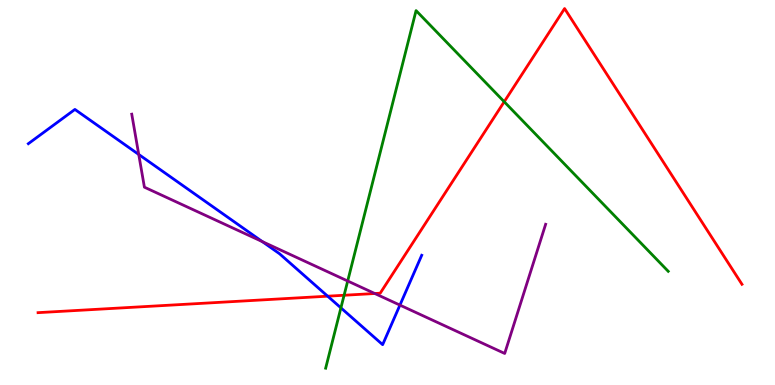[{'lines': ['blue', 'red'], 'intersections': [{'x': 4.23, 'y': 2.31}]}, {'lines': ['green', 'red'], 'intersections': [{'x': 4.44, 'y': 2.33}, {'x': 6.51, 'y': 7.36}]}, {'lines': ['purple', 'red'], 'intersections': [{'x': 4.84, 'y': 2.38}]}, {'lines': ['blue', 'green'], 'intersections': [{'x': 4.4, 'y': 2.0}]}, {'lines': ['blue', 'purple'], 'intersections': [{'x': 1.79, 'y': 5.99}, {'x': 3.38, 'y': 3.72}, {'x': 5.16, 'y': 2.08}]}, {'lines': ['green', 'purple'], 'intersections': [{'x': 4.49, 'y': 2.7}]}]